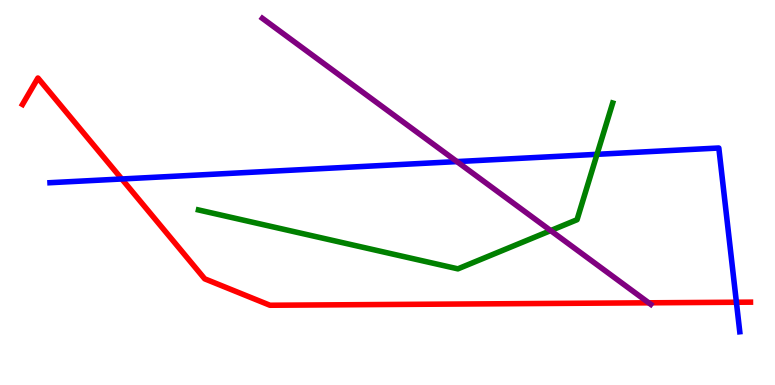[{'lines': ['blue', 'red'], 'intersections': [{'x': 1.57, 'y': 5.35}, {'x': 9.5, 'y': 2.15}]}, {'lines': ['green', 'red'], 'intersections': []}, {'lines': ['purple', 'red'], 'intersections': [{'x': 8.37, 'y': 2.13}]}, {'lines': ['blue', 'green'], 'intersections': [{'x': 7.7, 'y': 5.99}]}, {'lines': ['blue', 'purple'], 'intersections': [{'x': 5.9, 'y': 5.8}]}, {'lines': ['green', 'purple'], 'intersections': [{'x': 7.11, 'y': 4.01}]}]